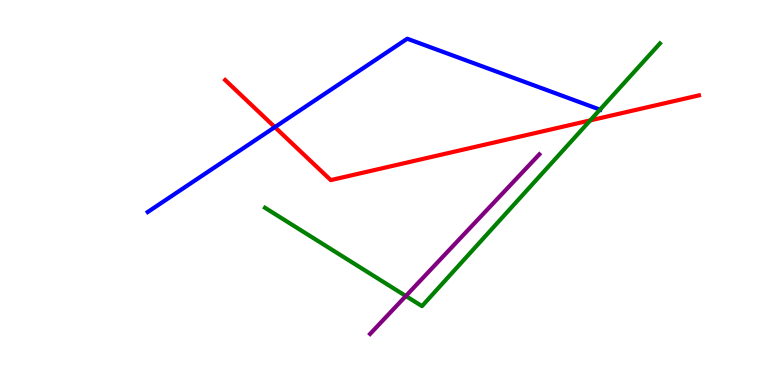[{'lines': ['blue', 'red'], 'intersections': [{'x': 3.55, 'y': 6.7}]}, {'lines': ['green', 'red'], 'intersections': [{'x': 7.62, 'y': 6.87}]}, {'lines': ['purple', 'red'], 'intersections': []}, {'lines': ['blue', 'green'], 'intersections': [{'x': 7.74, 'y': 7.15}]}, {'lines': ['blue', 'purple'], 'intersections': []}, {'lines': ['green', 'purple'], 'intersections': [{'x': 5.24, 'y': 2.31}]}]